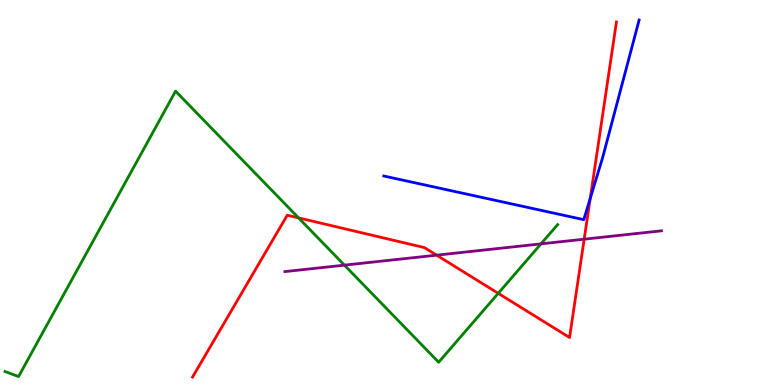[{'lines': ['blue', 'red'], 'intersections': [{'x': 7.62, 'y': 4.85}]}, {'lines': ['green', 'red'], 'intersections': [{'x': 3.85, 'y': 4.34}, {'x': 6.43, 'y': 2.38}]}, {'lines': ['purple', 'red'], 'intersections': [{'x': 5.63, 'y': 3.37}, {'x': 7.54, 'y': 3.79}]}, {'lines': ['blue', 'green'], 'intersections': []}, {'lines': ['blue', 'purple'], 'intersections': []}, {'lines': ['green', 'purple'], 'intersections': [{'x': 4.44, 'y': 3.11}, {'x': 6.98, 'y': 3.67}]}]